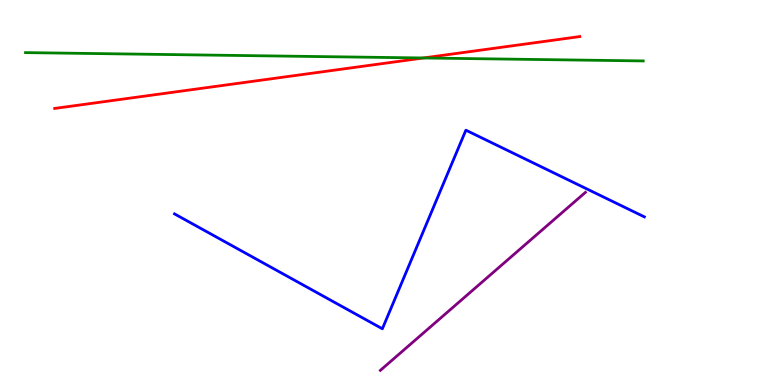[{'lines': ['blue', 'red'], 'intersections': []}, {'lines': ['green', 'red'], 'intersections': [{'x': 5.46, 'y': 8.49}]}, {'lines': ['purple', 'red'], 'intersections': []}, {'lines': ['blue', 'green'], 'intersections': []}, {'lines': ['blue', 'purple'], 'intersections': []}, {'lines': ['green', 'purple'], 'intersections': []}]